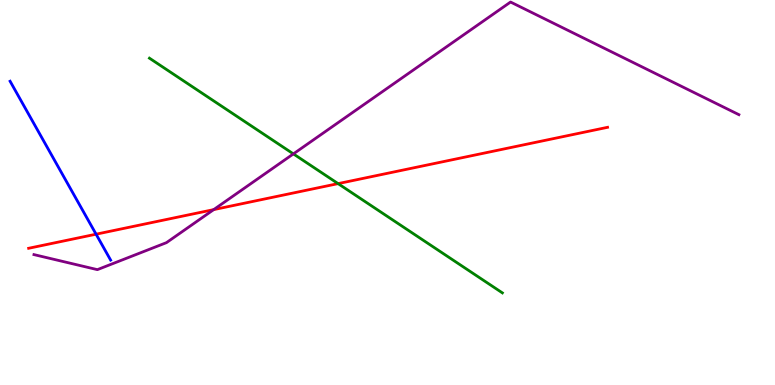[{'lines': ['blue', 'red'], 'intersections': [{'x': 1.24, 'y': 3.92}]}, {'lines': ['green', 'red'], 'intersections': [{'x': 4.36, 'y': 5.23}]}, {'lines': ['purple', 'red'], 'intersections': [{'x': 2.76, 'y': 4.56}]}, {'lines': ['blue', 'green'], 'intersections': []}, {'lines': ['blue', 'purple'], 'intersections': []}, {'lines': ['green', 'purple'], 'intersections': [{'x': 3.79, 'y': 6.0}]}]